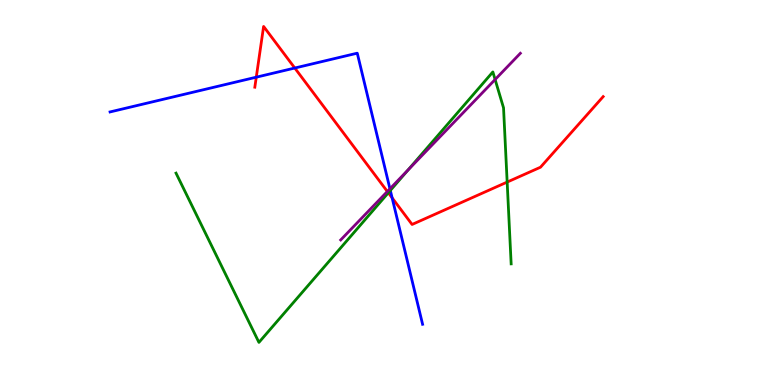[{'lines': ['blue', 'red'], 'intersections': [{'x': 3.31, 'y': 8.0}, {'x': 3.8, 'y': 8.23}, {'x': 5.06, 'y': 4.86}]}, {'lines': ['green', 'red'], 'intersections': [{'x': 5.01, 'y': 4.99}, {'x': 6.54, 'y': 5.27}]}, {'lines': ['purple', 'red'], 'intersections': [{'x': 5.0, 'y': 5.03}]}, {'lines': ['blue', 'green'], 'intersections': [{'x': 5.04, 'y': 5.05}]}, {'lines': ['blue', 'purple'], 'intersections': [{'x': 5.03, 'y': 5.1}]}, {'lines': ['green', 'purple'], 'intersections': [{'x': 5.27, 'y': 5.59}, {'x': 6.39, 'y': 7.93}]}]